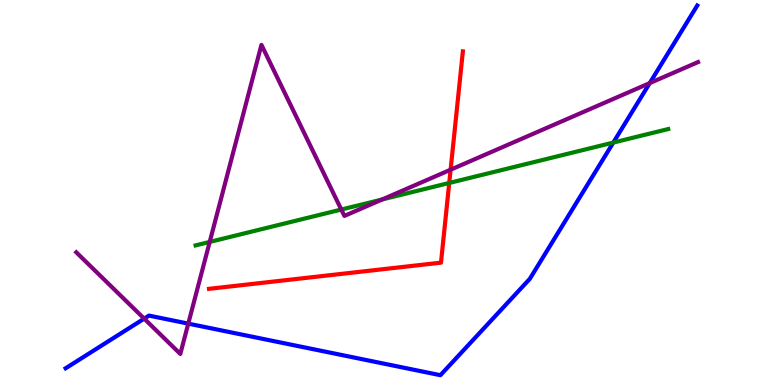[{'lines': ['blue', 'red'], 'intersections': []}, {'lines': ['green', 'red'], 'intersections': [{'x': 5.8, 'y': 5.25}]}, {'lines': ['purple', 'red'], 'intersections': [{'x': 5.81, 'y': 5.59}]}, {'lines': ['blue', 'green'], 'intersections': [{'x': 7.91, 'y': 6.3}]}, {'lines': ['blue', 'purple'], 'intersections': [{'x': 1.86, 'y': 1.72}, {'x': 2.43, 'y': 1.59}, {'x': 8.38, 'y': 7.84}]}, {'lines': ['green', 'purple'], 'intersections': [{'x': 2.71, 'y': 3.72}, {'x': 4.4, 'y': 4.56}, {'x': 4.93, 'y': 4.82}]}]